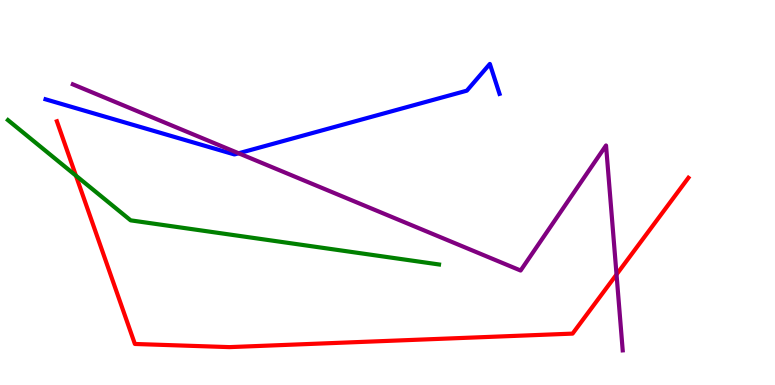[{'lines': ['blue', 'red'], 'intersections': []}, {'lines': ['green', 'red'], 'intersections': [{'x': 0.98, 'y': 5.44}]}, {'lines': ['purple', 'red'], 'intersections': [{'x': 7.96, 'y': 2.87}]}, {'lines': ['blue', 'green'], 'intersections': []}, {'lines': ['blue', 'purple'], 'intersections': [{'x': 3.08, 'y': 6.02}]}, {'lines': ['green', 'purple'], 'intersections': []}]